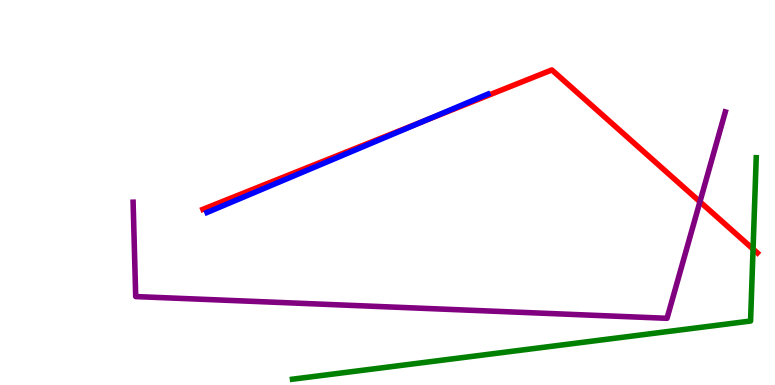[{'lines': ['blue', 'red'], 'intersections': [{'x': 5.48, 'y': 6.87}]}, {'lines': ['green', 'red'], 'intersections': [{'x': 9.72, 'y': 3.53}]}, {'lines': ['purple', 'red'], 'intersections': [{'x': 9.03, 'y': 4.76}]}, {'lines': ['blue', 'green'], 'intersections': []}, {'lines': ['blue', 'purple'], 'intersections': []}, {'lines': ['green', 'purple'], 'intersections': []}]